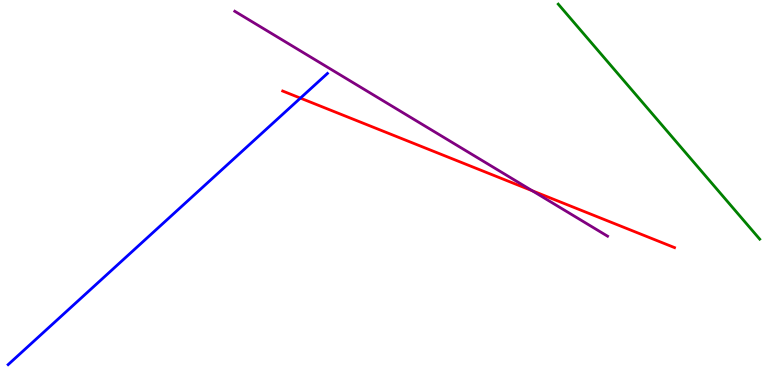[{'lines': ['blue', 'red'], 'intersections': [{'x': 3.88, 'y': 7.45}]}, {'lines': ['green', 'red'], 'intersections': []}, {'lines': ['purple', 'red'], 'intersections': [{'x': 6.87, 'y': 5.05}]}, {'lines': ['blue', 'green'], 'intersections': []}, {'lines': ['blue', 'purple'], 'intersections': []}, {'lines': ['green', 'purple'], 'intersections': []}]